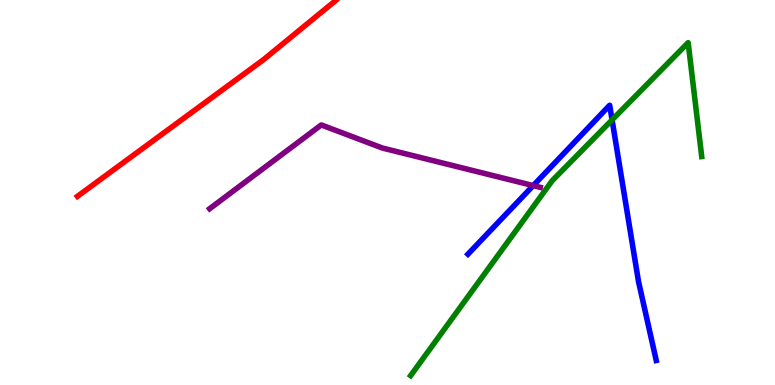[{'lines': ['blue', 'red'], 'intersections': []}, {'lines': ['green', 'red'], 'intersections': []}, {'lines': ['purple', 'red'], 'intersections': []}, {'lines': ['blue', 'green'], 'intersections': [{'x': 7.9, 'y': 6.89}]}, {'lines': ['blue', 'purple'], 'intersections': [{'x': 6.88, 'y': 5.18}]}, {'lines': ['green', 'purple'], 'intersections': []}]